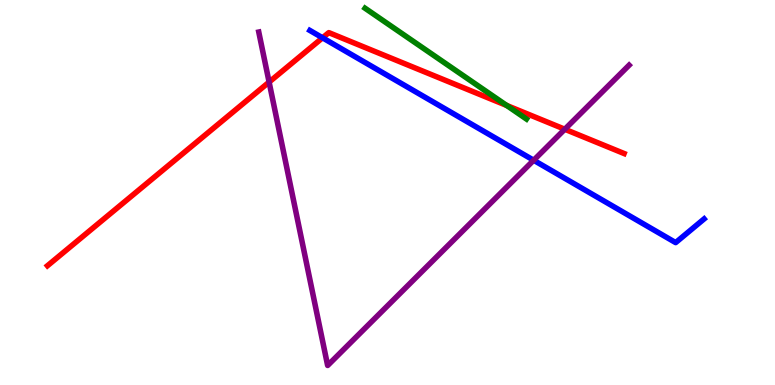[{'lines': ['blue', 'red'], 'intersections': [{'x': 4.16, 'y': 9.02}]}, {'lines': ['green', 'red'], 'intersections': [{'x': 6.54, 'y': 7.26}]}, {'lines': ['purple', 'red'], 'intersections': [{'x': 3.47, 'y': 7.87}, {'x': 7.29, 'y': 6.64}]}, {'lines': ['blue', 'green'], 'intersections': []}, {'lines': ['blue', 'purple'], 'intersections': [{'x': 6.89, 'y': 5.84}]}, {'lines': ['green', 'purple'], 'intersections': []}]